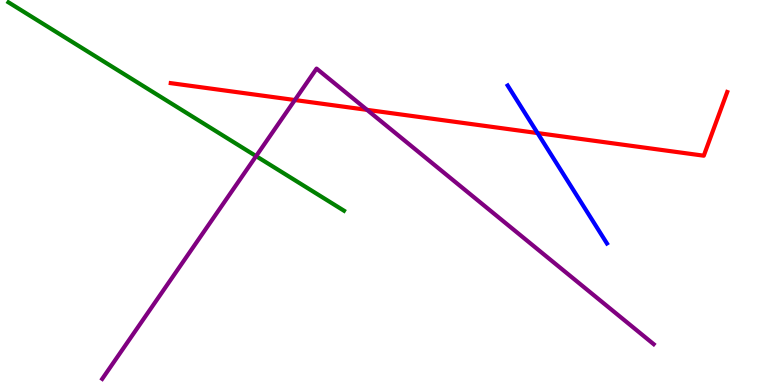[{'lines': ['blue', 'red'], 'intersections': [{'x': 6.94, 'y': 6.54}]}, {'lines': ['green', 'red'], 'intersections': []}, {'lines': ['purple', 'red'], 'intersections': [{'x': 3.8, 'y': 7.4}, {'x': 4.74, 'y': 7.15}]}, {'lines': ['blue', 'green'], 'intersections': []}, {'lines': ['blue', 'purple'], 'intersections': []}, {'lines': ['green', 'purple'], 'intersections': [{'x': 3.3, 'y': 5.94}]}]